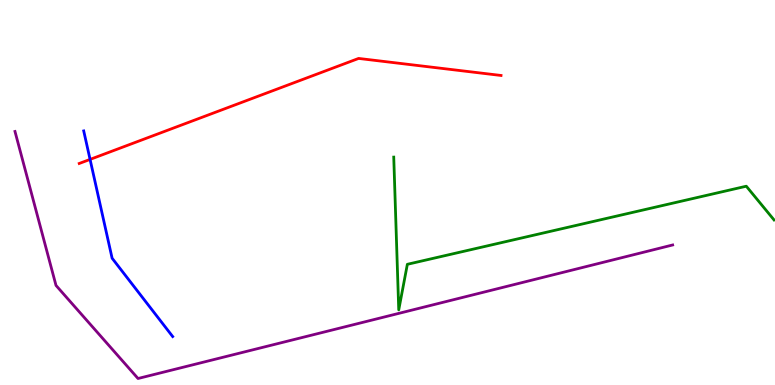[{'lines': ['blue', 'red'], 'intersections': [{'x': 1.16, 'y': 5.86}]}, {'lines': ['green', 'red'], 'intersections': []}, {'lines': ['purple', 'red'], 'intersections': []}, {'lines': ['blue', 'green'], 'intersections': []}, {'lines': ['blue', 'purple'], 'intersections': []}, {'lines': ['green', 'purple'], 'intersections': []}]